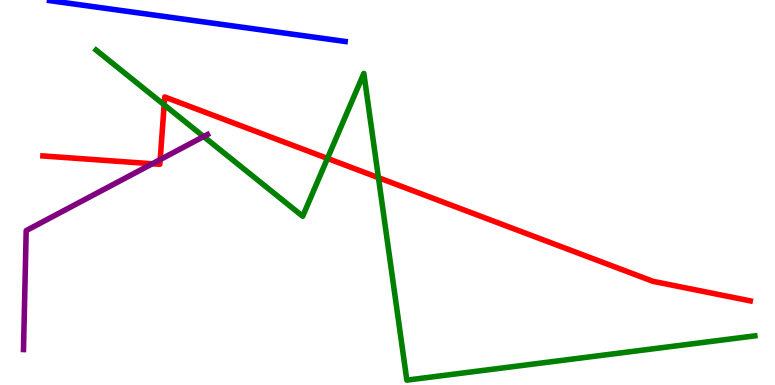[{'lines': ['blue', 'red'], 'intersections': []}, {'lines': ['green', 'red'], 'intersections': [{'x': 2.12, 'y': 7.28}, {'x': 4.23, 'y': 5.89}, {'x': 4.88, 'y': 5.38}]}, {'lines': ['purple', 'red'], 'intersections': [{'x': 1.97, 'y': 5.75}, {'x': 2.07, 'y': 5.85}]}, {'lines': ['blue', 'green'], 'intersections': []}, {'lines': ['blue', 'purple'], 'intersections': []}, {'lines': ['green', 'purple'], 'intersections': [{'x': 2.63, 'y': 6.45}]}]